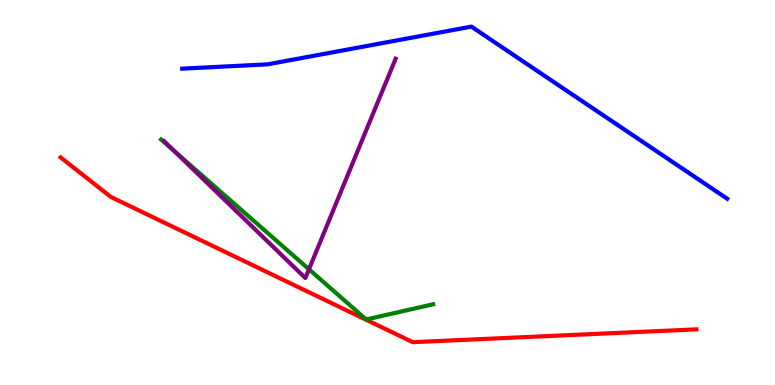[{'lines': ['blue', 'red'], 'intersections': []}, {'lines': ['green', 'red'], 'intersections': []}, {'lines': ['purple', 'red'], 'intersections': []}, {'lines': ['blue', 'green'], 'intersections': []}, {'lines': ['blue', 'purple'], 'intersections': []}, {'lines': ['green', 'purple'], 'intersections': [{'x': 2.25, 'y': 6.07}, {'x': 3.99, 'y': 3.01}]}]